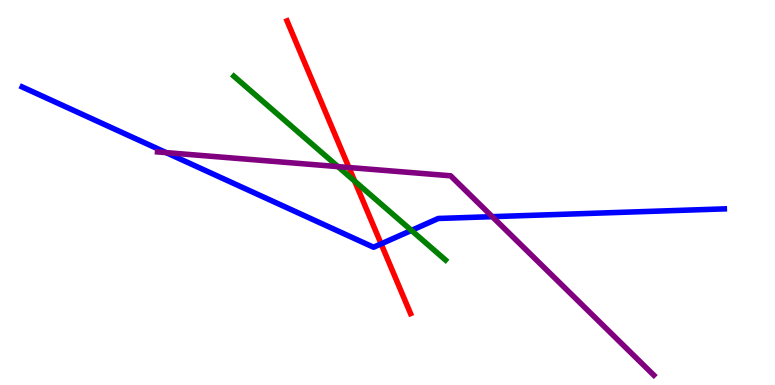[{'lines': ['blue', 'red'], 'intersections': [{'x': 4.92, 'y': 3.67}]}, {'lines': ['green', 'red'], 'intersections': [{'x': 4.58, 'y': 5.3}]}, {'lines': ['purple', 'red'], 'intersections': [{'x': 4.5, 'y': 5.65}]}, {'lines': ['blue', 'green'], 'intersections': [{'x': 5.31, 'y': 4.02}]}, {'lines': ['blue', 'purple'], 'intersections': [{'x': 2.14, 'y': 6.04}, {'x': 6.35, 'y': 4.37}]}, {'lines': ['green', 'purple'], 'intersections': [{'x': 4.36, 'y': 5.67}]}]